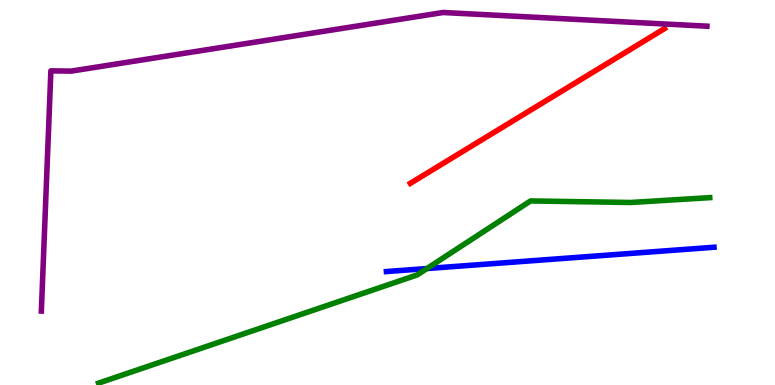[{'lines': ['blue', 'red'], 'intersections': []}, {'lines': ['green', 'red'], 'intersections': []}, {'lines': ['purple', 'red'], 'intersections': []}, {'lines': ['blue', 'green'], 'intersections': [{'x': 5.51, 'y': 3.02}]}, {'lines': ['blue', 'purple'], 'intersections': []}, {'lines': ['green', 'purple'], 'intersections': []}]